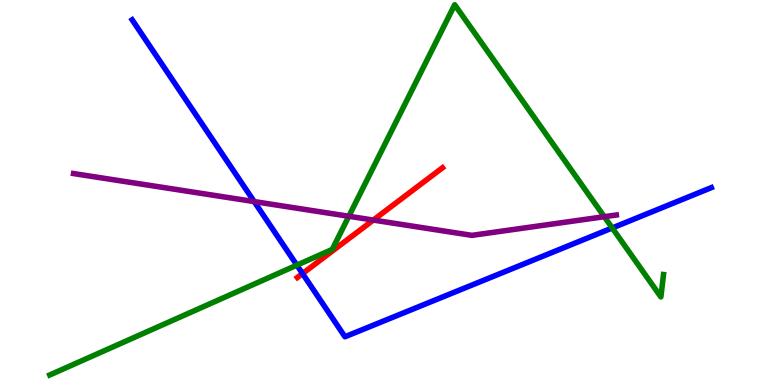[{'lines': ['blue', 'red'], 'intersections': [{'x': 3.9, 'y': 2.89}]}, {'lines': ['green', 'red'], 'intersections': []}, {'lines': ['purple', 'red'], 'intersections': [{'x': 4.82, 'y': 4.28}]}, {'lines': ['blue', 'green'], 'intersections': [{'x': 3.83, 'y': 3.11}, {'x': 7.9, 'y': 4.08}]}, {'lines': ['blue', 'purple'], 'intersections': [{'x': 3.28, 'y': 4.76}]}, {'lines': ['green', 'purple'], 'intersections': [{'x': 4.5, 'y': 4.38}, {'x': 7.8, 'y': 4.37}]}]